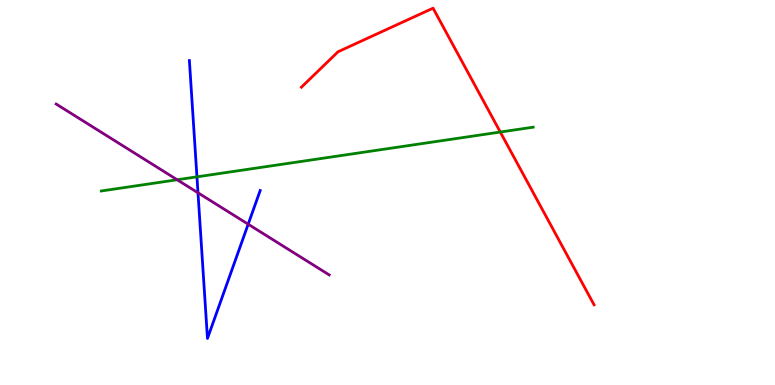[{'lines': ['blue', 'red'], 'intersections': []}, {'lines': ['green', 'red'], 'intersections': [{'x': 6.46, 'y': 6.57}]}, {'lines': ['purple', 'red'], 'intersections': []}, {'lines': ['blue', 'green'], 'intersections': [{'x': 2.54, 'y': 5.41}]}, {'lines': ['blue', 'purple'], 'intersections': [{'x': 2.55, 'y': 4.99}, {'x': 3.2, 'y': 4.18}]}, {'lines': ['green', 'purple'], 'intersections': [{'x': 2.29, 'y': 5.33}]}]